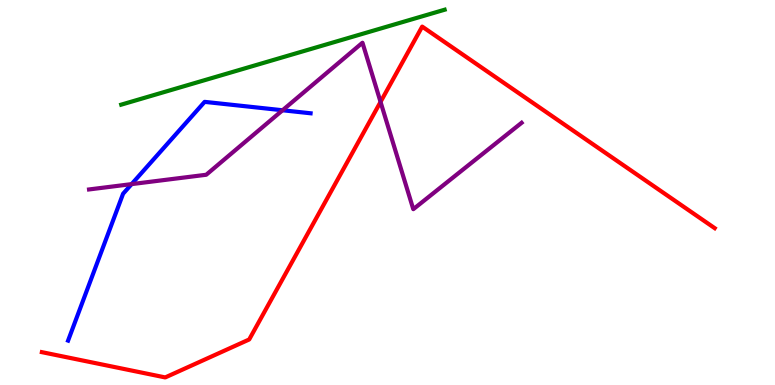[{'lines': ['blue', 'red'], 'intersections': []}, {'lines': ['green', 'red'], 'intersections': []}, {'lines': ['purple', 'red'], 'intersections': [{'x': 4.91, 'y': 7.35}]}, {'lines': ['blue', 'green'], 'intersections': []}, {'lines': ['blue', 'purple'], 'intersections': [{'x': 1.7, 'y': 5.22}, {'x': 3.65, 'y': 7.14}]}, {'lines': ['green', 'purple'], 'intersections': []}]